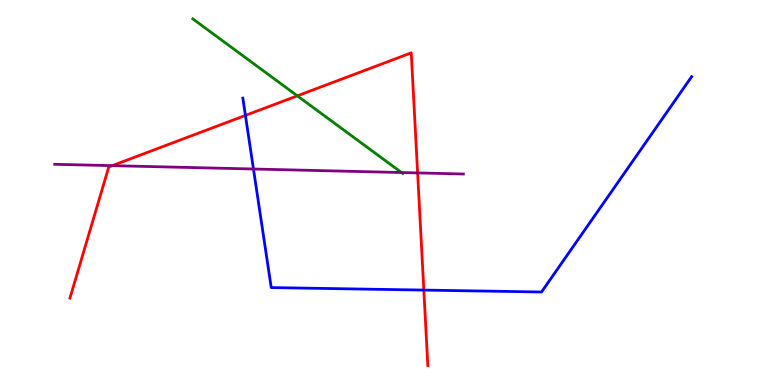[{'lines': ['blue', 'red'], 'intersections': [{'x': 3.17, 'y': 7.0}, {'x': 5.47, 'y': 2.47}]}, {'lines': ['green', 'red'], 'intersections': [{'x': 3.84, 'y': 7.51}]}, {'lines': ['purple', 'red'], 'intersections': [{'x': 1.45, 'y': 5.7}, {'x': 5.39, 'y': 5.51}]}, {'lines': ['blue', 'green'], 'intersections': []}, {'lines': ['blue', 'purple'], 'intersections': [{'x': 3.27, 'y': 5.61}]}, {'lines': ['green', 'purple'], 'intersections': [{'x': 5.18, 'y': 5.52}]}]